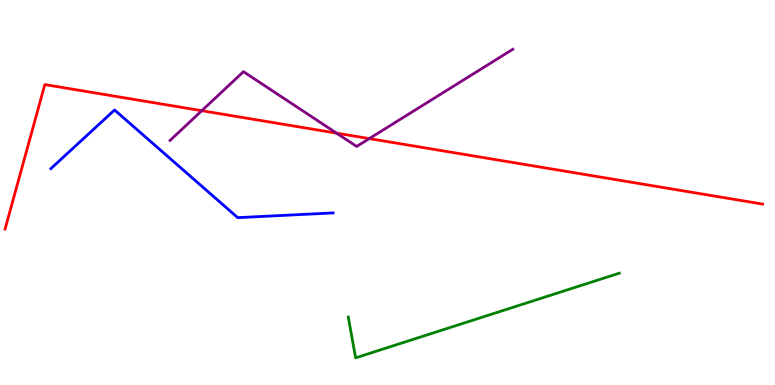[{'lines': ['blue', 'red'], 'intersections': []}, {'lines': ['green', 'red'], 'intersections': []}, {'lines': ['purple', 'red'], 'intersections': [{'x': 2.6, 'y': 7.12}, {'x': 4.34, 'y': 6.54}, {'x': 4.77, 'y': 6.4}]}, {'lines': ['blue', 'green'], 'intersections': []}, {'lines': ['blue', 'purple'], 'intersections': []}, {'lines': ['green', 'purple'], 'intersections': []}]